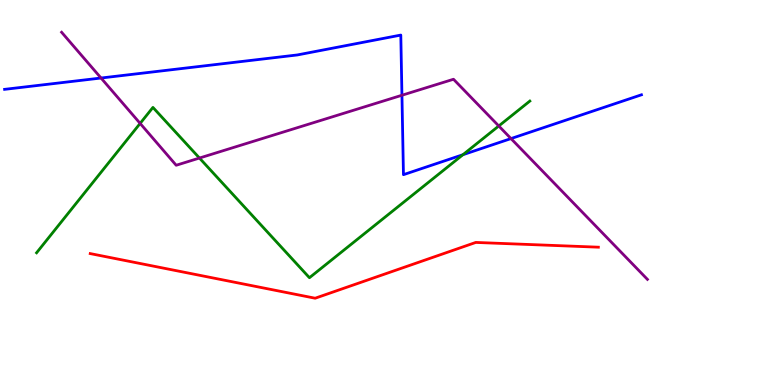[{'lines': ['blue', 'red'], 'intersections': []}, {'lines': ['green', 'red'], 'intersections': []}, {'lines': ['purple', 'red'], 'intersections': []}, {'lines': ['blue', 'green'], 'intersections': [{'x': 5.97, 'y': 5.98}]}, {'lines': ['blue', 'purple'], 'intersections': [{'x': 1.3, 'y': 7.97}, {'x': 5.19, 'y': 7.53}, {'x': 6.59, 'y': 6.4}]}, {'lines': ['green', 'purple'], 'intersections': [{'x': 1.81, 'y': 6.79}, {'x': 2.57, 'y': 5.9}, {'x': 6.44, 'y': 6.73}]}]